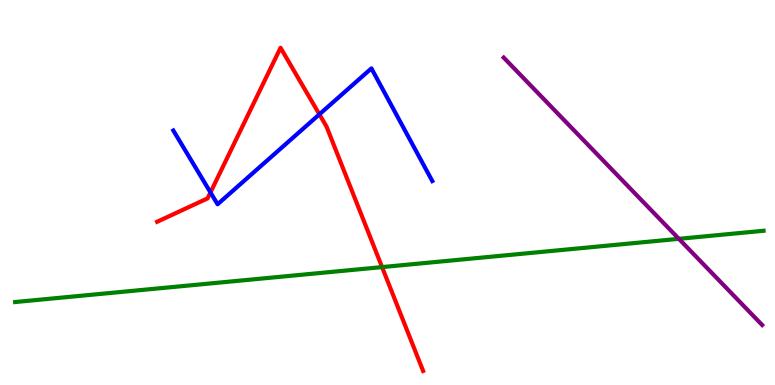[{'lines': ['blue', 'red'], 'intersections': [{'x': 2.72, 'y': 5.0}, {'x': 4.12, 'y': 7.03}]}, {'lines': ['green', 'red'], 'intersections': [{'x': 4.93, 'y': 3.06}]}, {'lines': ['purple', 'red'], 'intersections': []}, {'lines': ['blue', 'green'], 'intersections': []}, {'lines': ['blue', 'purple'], 'intersections': []}, {'lines': ['green', 'purple'], 'intersections': [{'x': 8.76, 'y': 3.8}]}]